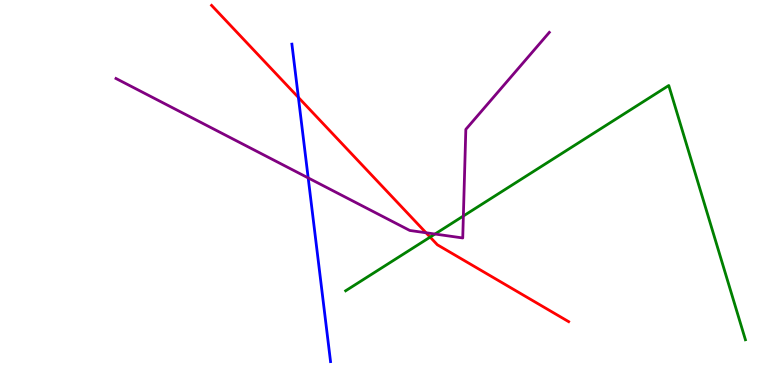[{'lines': ['blue', 'red'], 'intersections': [{'x': 3.85, 'y': 7.47}]}, {'lines': ['green', 'red'], 'intersections': [{'x': 5.55, 'y': 3.84}]}, {'lines': ['purple', 'red'], 'intersections': [{'x': 5.5, 'y': 3.95}]}, {'lines': ['blue', 'green'], 'intersections': []}, {'lines': ['blue', 'purple'], 'intersections': [{'x': 3.98, 'y': 5.38}]}, {'lines': ['green', 'purple'], 'intersections': [{'x': 5.61, 'y': 3.92}, {'x': 5.98, 'y': 4.39}]}]